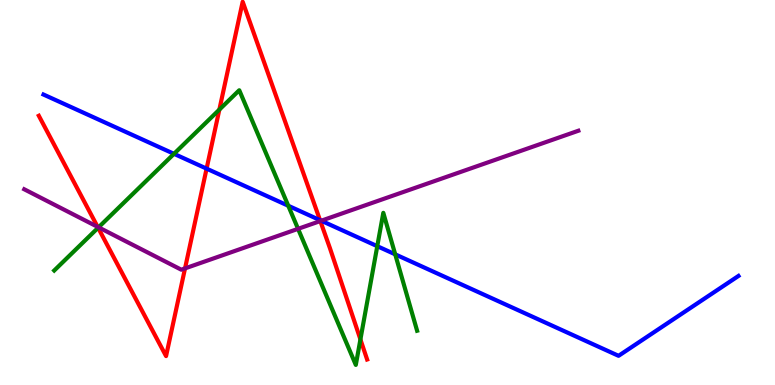[{'lines': ['blue', 'red'], 'intersections': [{'x': 2.67, 'y': 5.62}, {'x': 4.13, 'y': 4.28}]}, {'lines': ['green', 'red'], 'intersections': [{'x': 1.27, 'y': 4.08}, {'x': 2.83, 'y': 7.15}, {'x': 4.65, 'y': 1.18}]}, {'lines': ['purple', 'red'], 'intersections': [{'x': 1.26, 'y': 4.11}, {'x': 2.39, 'y': 3.03}, {'x': 4.13, 'y': 4.26}]}, {'lines': ['blue', 'green'], 'intersections': [{'x': 2.25, 'y': 6.0}, {'x': 3.72, 'y': 4.66}, {'x': 4.87, 'y': 3.61}, {'x': 5.1, 'y': 3.39}]}, {'lines': ['blue', 'purple'], 'intersections': [{'x': 4.14, 'y': 4.27}]}, {'lines': ['green', 'purple'], 'intersections': [{'x': 1.27, 'y': 4.1}, {'x': 3.85, 'y': 4.06}]}]